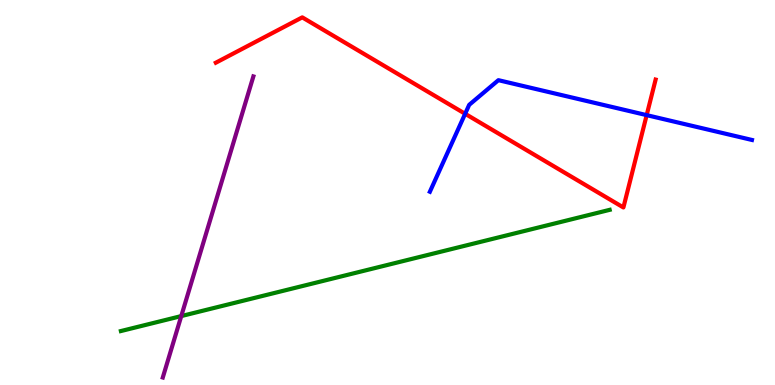[{'lines': ['blue', 'red'], 'intersections': [{'x': 6.0, 'y': 7.04}, {'x': 8.34, 'y': 7.01}]}, {'lines': ['green', 'red'], 'intersections': []}, {'lines': ['purple', 'red'], 'intersections': []}, {'lines': ['blue', 'green'], 'intersections': []}, {'lines': ['blue', 'purple'], 'intersections': []}, {'lines': ['green', 'purple'], 'intersections': [{'x': 2.34, 'y': 1.79}]}]